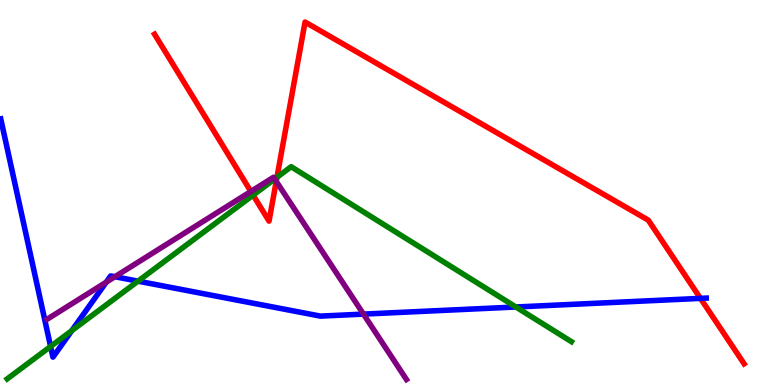[{'lines': ['blue', 'red'], 'intersections': [{'x': 9.04, 'y': 2.25}]}, {'lines': ['green', 'red'], 'intersections': [{'x': 3.27, 'y': 4.93}, {'x': 3.57, 'y': 5.39}]}, {'lines': ['purple', 'red'], 'intersections': [{'x': 3.24, 'y': 5.03}, {'x': 3.56, 'y': 5.29}]}, {'lines': ['blue', 'green'], 'intersections': [{'x': 0.653, 'y': 1.0}, {'x': 0.926, 'y': 1.41}, {'x': 1.78, 'y': 2.7}, {'x': 6.66, 'y': 2.03}]}, {'lines': ['blue', 'purple'], 'intersections': [{'x': 1.37, 'y': 2.67}, {'x': 1.48, 'y': 2.81}, {'x': 4.69, 'y': 1.84}]}, {'lines': ['green', 'purple'], 'intersections': [{'x': 3.54, 'y': 5.35}]}]